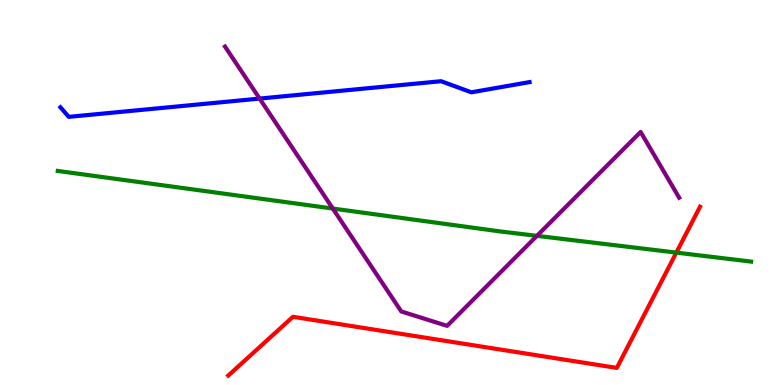[{'lines': ['blue', 'red'], 'intersections': []}, {'lines': ['green', 'red'], 'intersections': [{'x': 8.73, 'y': 3.44}]}, {'lines': ['purple', 'red'], 'intersections': []}, {'lines': ['blue', 'green'], 'intersections': []}, {'lines': ['blue', 'purple'], 'intersections': [{'x': 3.35, 'y': 7.44}]}, {'lines': ['green', 'purple'], 'intersections': [{'x': 4.29, 'y': 4.58}, {'x': 6.93, 'y': 3.87}]}]